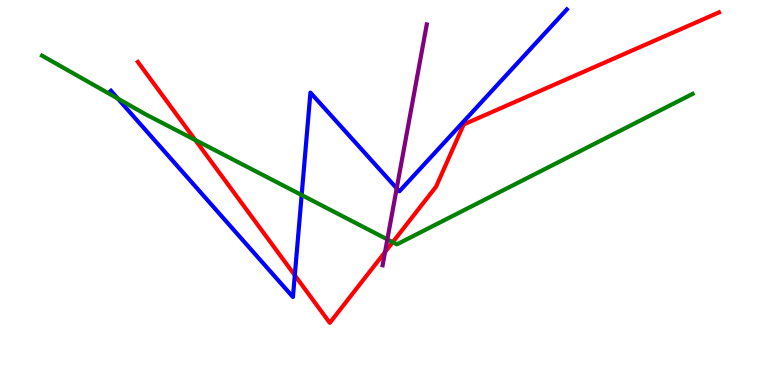[{'lines': ['blue', 'red'], 'intersections': [{'x': 3.8, 'y': 2.85}]}, {'lines': ['green', 'red'], 'intersections': [{'x': 2.52, 'y': 6.36}, {'x': 5.07, 'y': 3.71}]}, {'lines': ['purple', 'red'], 'intersections': [{'x': 4.97, 'y': 3.45}]}, {'lines': ['blue', 'green'], 'intersections': [{'x': 1.52, 'y': 7.44}, {'x': 3.89, 'y': 4.93}]}, {'lines': ['blue', 'purple'], 'intersections': [{'x': 5.12, 'y': 5.11}]}, {'lines': ['green', 'purple'], 'intersections': [{'x': 5.0, 'y': 3.78}]}]